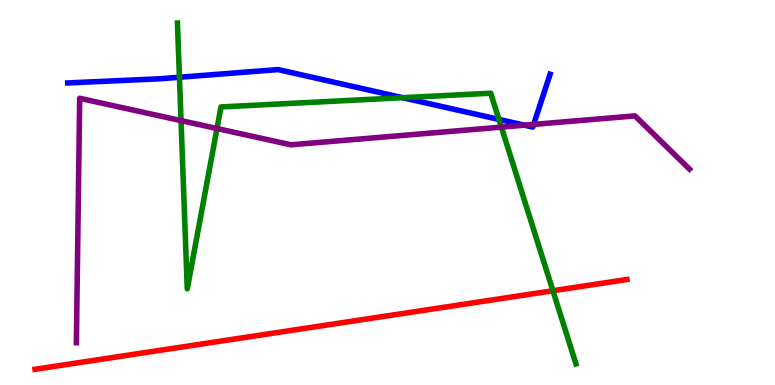[{'lines': ['blue', 'red'], 'intersections': []}, {'lines': ['green', 'red'], 'intersections': [{'x': 7.13, 'y': 2.45}]}, {'lines': ['purple', 'red'], 'intersections': []}, {'lines': ['blue', 'green'], 'intersections': [{'x': 2.32, 'y': 7.99}, {'x': 5.2, 'y': 7.46}, {'x': 6.44, 'y': 6.9}]}, {'lines': ['blue', 'purple'], 'intersections': [{'x': 6.77, 'y': 6.75}, {'x': 6.89, 'y': 6.77}]}, {'lines': ['green', 'purple'], 'intersections': [{'x': 2.34, 'y': 6.87}, {'x': 2.8, 'y': 6.66}, {'x': 6.47, 'y': 6.7}]}]